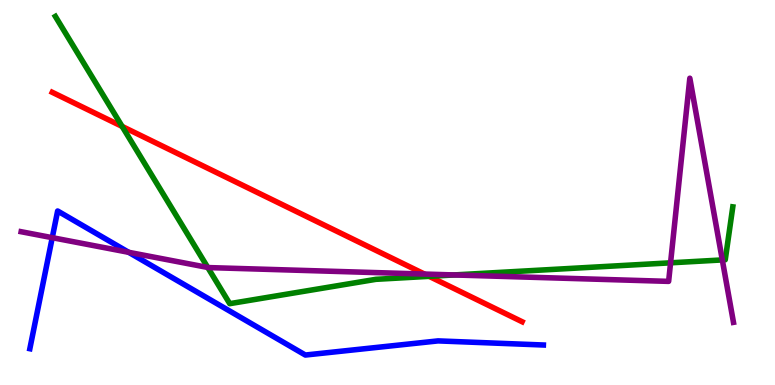[{'lines': ['blue', 'red'], 'intersections': []}, {'lines': ['green', 'red'], 'intersections': [{'x': 1.58, 'y': 6.72}, {'x': 5.54, 'y': 2.82}]}, {'lines': ['purple', 'red'], 'intersections': [{'x': 5.48, 'y': 2.88}]}, {'lines': ['blue', 'green'], 'intersections': []}, {'lines': ['blue', 'purple'], 'intersections': [{'x': 0.674, 'y': 3.83}, {'x': 1.66, 'y': 3.45}]}, {'lines': ['green', 'purple'], 'intersections': [{'x': 2.68, 'y': 3.05}, {'x': 5.86, 'y': 2.86}, {'x': 8.65, 'y': 3.17}, {'x': 9.32, 'y': 3.25}]}]